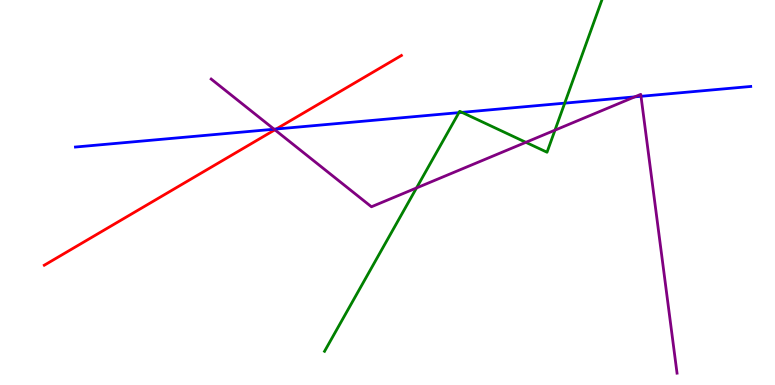[{'lines': ['blue', 'red'], 'intersections': [{'x': 3.56, 'y': 6.65}]}, {'lines': ['green', 'red'], 'intersections': []}, {'lines': ['purple', 'red'], 'intersections': [{'x': 3.55, 'y': 6.63}]}, {'lines': ['blue', 'green'], 'intersections': [{'x': 5.92, 'y': 7.07}, {'x': 5.96, 'y': 7.08}, {'x': 7.29, 'y': 7.32}]}, {'lines': ['blue', 'purple'], 'intersections': [{'x': 3.54, 'y': 6.64}, {'x': 8.19, 'y': 7.48}, {'x': 8.27, 'y': 7.5}]}, {'lines': ['green', 'purple'], 'intersections': [{'x': 5.37, 'y': 5.12}, {'x': 6.79, 'y': 6.3}, {'x': 7.16, 'y': 6.62}]}]